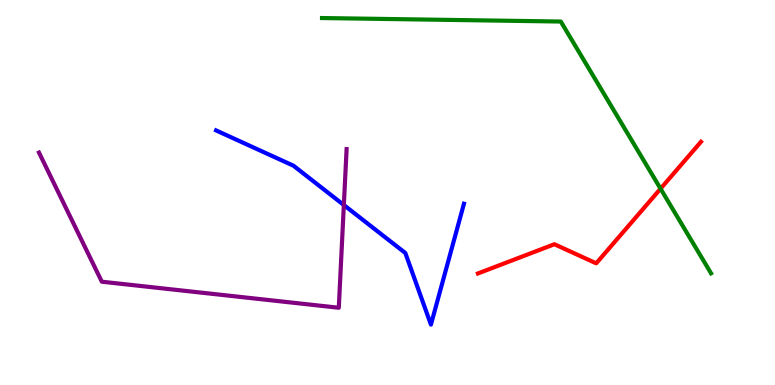[{'lines': ['blue', 'red'], 'intersections': []}, {'lines': ['green', 'red'], 'intersections': [{'x': 8.52, 'y': 5.1}]}, {'lines': ['purple', 'red'], 'intersections': []}, {'lines': ['blue', 'green'], 'intersections': []}, {'lines': ['blue', 'purple'], 'intersections': [{'x': 4.44, 'y': 4.67}]}, {'lines': ['green', 'purple'], 'intersections': []}]